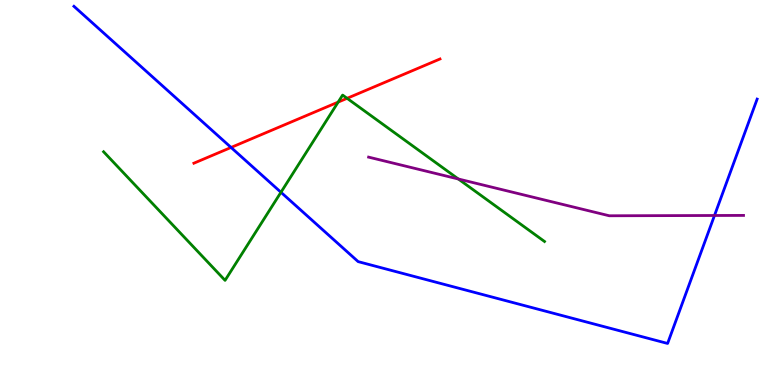[{'lines': ['blue', 'red'], 'intersections': [{'x': 2.98, 'y': 6.17}]}, {'lines': ['green', 'red'], 'intersections': [{'x': 4.36, 'y': 7.35}, {'x': 4.48, 'y': 7.45}]}, {'lines': ['purple', 'red'], 'intersections': []}, {'lines': ['blue', 'green'], 'intersections': [{'x': 3.63, 'y': 5.01}]}, {'lines': ['blue', 'purple'], 'intersections': [{'x': 9.22, 'y': 4.4}]}, {'lines': ['green', 'purple'], 'intersections': [{'x': 5.91, 'y': 5.35}]}]